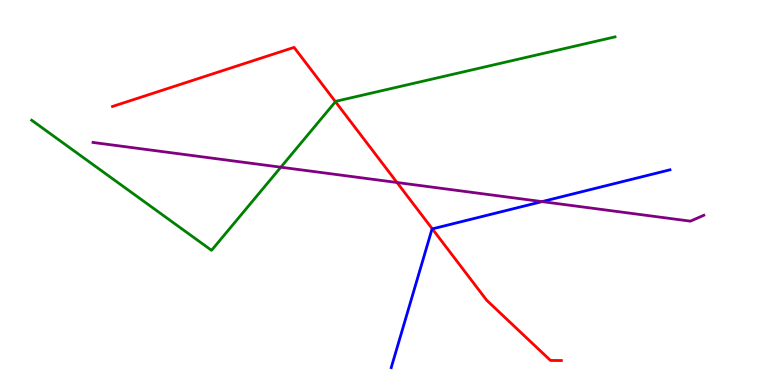[{'lines': ['blue', 'red'], 'intersections': [{'x': 5.58, 'y': 4.05}]}, {'lines': ['green', 'red'], 'intersections': [{'x': 4.33, 'y': 7.36}]}, {'lines': ['purple', 'red'], 'intersections': [{'x': 5.12, 'y': 5.26}]}, {'lines': ['blue', 'green'], 'intersections': []}, {'lines': ['blue', 'purple'], 'intersections': [{'x': 6.99, 'y': 4.76}]}, {'lines': ['green', 'purple'], 'intersections': [{'x': 3.62, 'y': 5.66}]}]